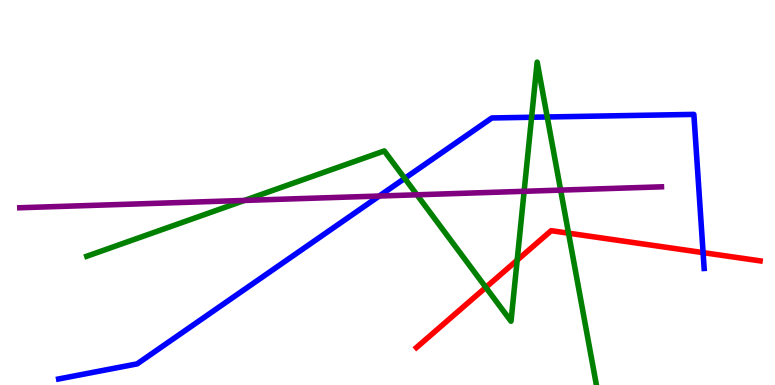[{'lines': ['blue', 'red'], 'intersections': [{'x': 9.07, 'y': 3.44}]}, {'lines': ['green', 'red'], 'intersections': [{'x': 6.27, 'y': 2.54}, {'x': 6.67, 'y': 3.24}, {'x': 7.34, 'y': 3.94}]}, {'lines': ['purple', 'red'], 'intersections': []}, {'lines': ['blue', 'green'], 'intersections': [{'x': 5.22, 'y': 5.37}, {'x': 6.86, 'y': 6.95}, {'x': 7.06, 'y': 6.96}]}, {'lines': ['blue', 'purple'], 'intersections': [{'x': 4.89, 'y': 4.91}]}, {'lines': ['green', 'purple'], 'intersections': [{'x': 3.15, 'y': 4.79}, {'x': 5.38, 'y': 4.94}, {'x': 6.76, 'y': 5.03}, {'x': 7.23, 'y': 5.06}]}]